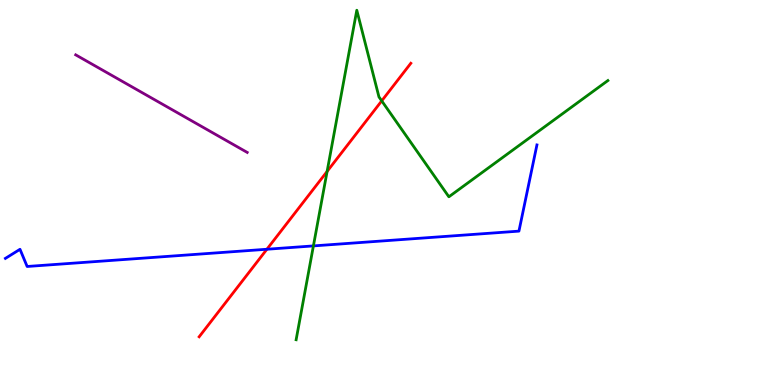[{'lines': ['blue', 'red'], 'intersections': [{'x': 3.44, 'y': 3.53}]}, {'lines': ['green', 'red'], 'intersections': [{'x': 4.22, 'y': 5.55}, {'x': 4.93, 'y': 7.38}]}, {'lines': ['purple', 'red'], 'intersections': []}, {'lines': ['blue', 'green'], 'intersections': [{'x': 4.04, 'y': 3.61}]}, {'lines': ['blue', 'purple'], 'intersections': []}, {'lines': ['green', 'purple'], 'intersections': []}]